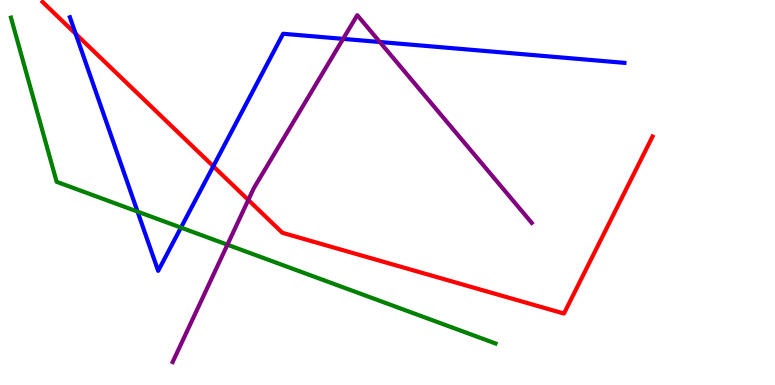[{'lines': ['blue', 'red'], 'intersections': [{'x': 0.976, 'y': 9.12}, {'x': 2.75, 'y': 5.68}]}, {'lines': ['green', 'red'], 'intersections': []}, {'lines': ['purple', 'red'], 'intersections': [{'x': 3.2, 'y': 4.81}]}, {'lines': ['blue', 'green'], 'intersections': [{'x': 1.77, 'y': 4.5}, {'x': 2.33, 'y': 4.09}]}, {'lines': ['blue', 'purple'], 'intersections': [{'x': 4.43, 'y': 8.99}, {'x': 4.9, 'y': 8.91}]}, {'lines': ['green', 'purple'], 'intersections': [{'x': 2.93, 'y': 3.64}]}]